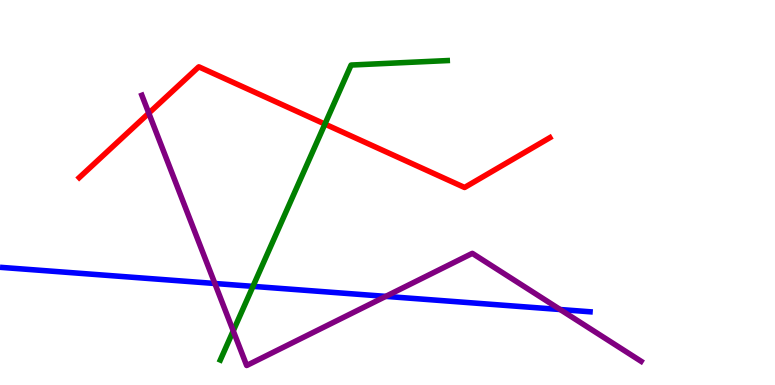[{'lines': ['blue', 'red'], 'intersections': []}, {'lines': ['green', 'red'], 'intersections': [{'x': 4.19, 'y': 6.78}]}, {'lines': ['purple', 'red'], 'intersections': [{'x': 1.92, 'y': 7.06}]}, {'lines': ['blue', 'green'], 'intersections': [{'x': 3.26, 'y': 2.56}]}, {'lines': ['blue', 'purple'], 'intersections': [{'x': 2.77, 'y': 2.64}, {'x': 4.98, 'y': 2.3}, {'x': 7.23, 'y': 1.96}]}, {'lines': ['green', 'purple'], 'intersections': [{'x': 3.01, 'y': 1.41}]}]